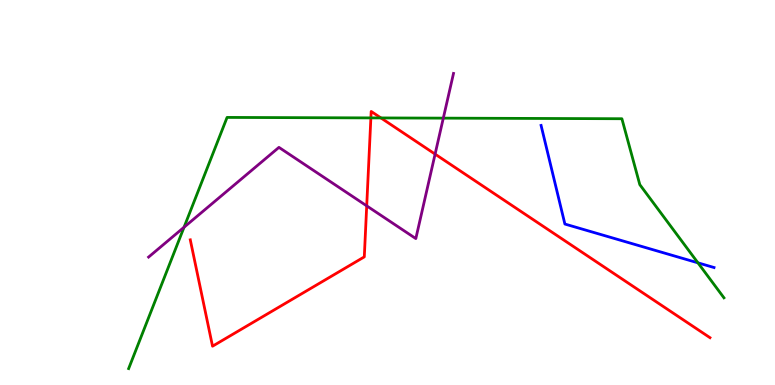[{'lines': ['blue', 'red'], 'intersections': []}, {'lines': ['green', 'red'], 'intersections': [{'x': 4.79, 'y': 6.94}, {'x': 4.92, 'y': 6.94}]}, {'lines': ['purple', 'red'], 'intersections': [{'x': 4.73, 'y': 4.65}, {'x': 5.61, 'y': 6.0}]}, {'lines': ['blue', 'green'], 'intersections': [{'x': 9.01, 'y': 3.17}]}, {'lines': ['blue', 'purple'], 'intersections': []}, {'lines': ['green', 'purple'], 'intersections': [{'x': 2.37, 'y': 4.1}, {'x': 5.72, 'y': 6.93}]}]